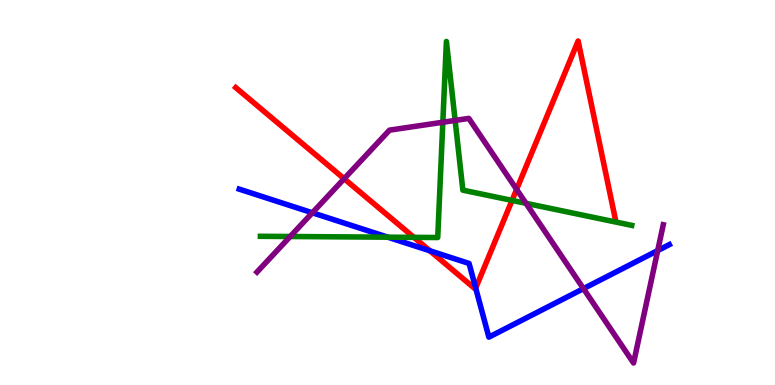[{'lines': ['blue', 'red'], 'intersections': [{'x': 5.55, 'y': 3.49}, {'x': 6.14, 'y': 2.52}]}, {'lines': ['green', 'red'], 'intersections': [{'x': 5.34, 'y': 3.83}, {'x': 6.61, 'y': 4.79}]}, {'lines': ['purple', 'red'], 'intersections': [{'x': 4.44, 'y': 5.36}, {'x': 6.67, 'y': 5.08}]}, {'lines': ['blue', 'green'], 'intersections': [{'x': 5.0, 'y': 3.84}]}, {'lines': ['blue', 'purple'], 'intersections': [{'x': 4.03, 'y': 4.47}, {'x': 7.53, 'y': 2.5}, {'x': 8.49, 'y': 3.49}]}, {'lines': ['green', 'purple'], 'intersections': [{'x': 3.74, 'y': 3.86}, {'x': 5.71, 'y': 6.82}, {'x': 5.87, 'y': 6.87}, {'x': 6.79, 'y': 4.72}]}]